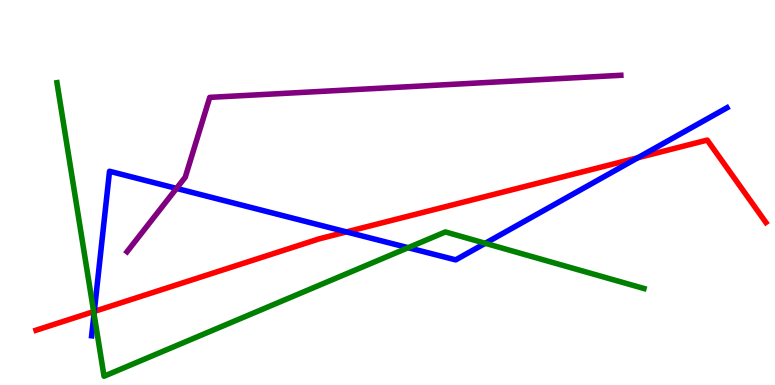[{'lines': ['blue', 'red'], 'intersections': [{'x': 1.22, 'y': 1.91}, {'x': 4.47, 'y': 3.98}, {'x': 8.23, 'y': 5.9}]}, {'lines': ['green', 'red'], 'intersections': [{'x': 1.21, 'y': 1.91}]}, {'lines': ['purple', 'red'], 'intersections': []}, {'lines': ['blue', 'green'], 'intersections': [{'x': 1.21, 'y': 1.85}, {'x': 5.27, 'y': 3.57}, {'x': 6.26, 'y': 3.68}]}, {'lines': ['blue', 'purple'], 'intersections': [{'x': 2.28, 'y': 5.11}]}, {'lines': ['green', 'purple'], 'intersections': []}]